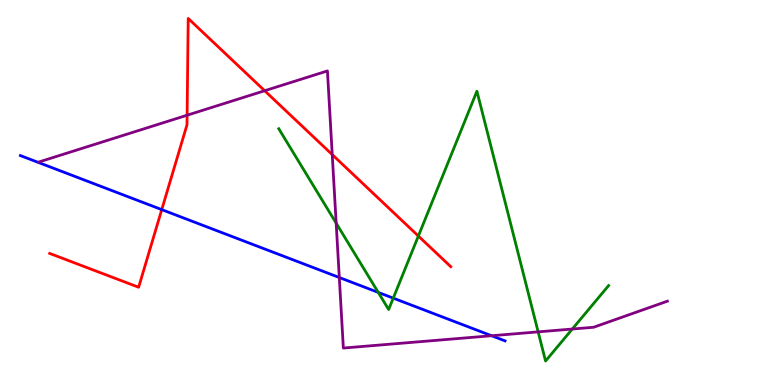[{'lines': ['blue', 'red'], 'intersections': [{'x': 2.09, 'y': 4.56}]}, {'lines': ['green', 'red'], 'intersections': [{'x': 5.4, 'y': 3.87}]}, {'lines': ['purple', 'red'], 'intersections': [{'x': 2.41, 'y': 7.01}, {'x': 3.42, 'y': 7.64}, {'x': 4.29, 'y': 5.98}]}, {'lines': ['blue', 'green'], 'intersections': [{'x': 4.88, 'y': 2.41}, {'x': 5.07, 'y': 2.26}]}, {'lines': ['blue', 'purple'], 'intersections': [{'x': 4.38, 'y': 2.79}, {'x': 6.34, 'y': 1.28}]}, {'lines': ['green', 'purple'], 'intersections': [{'x': 4.34, 'y': 4.2}, {'x': 6.94, 'y': 1.38}, {'x': 7.38, 'y': 1.45}]}]